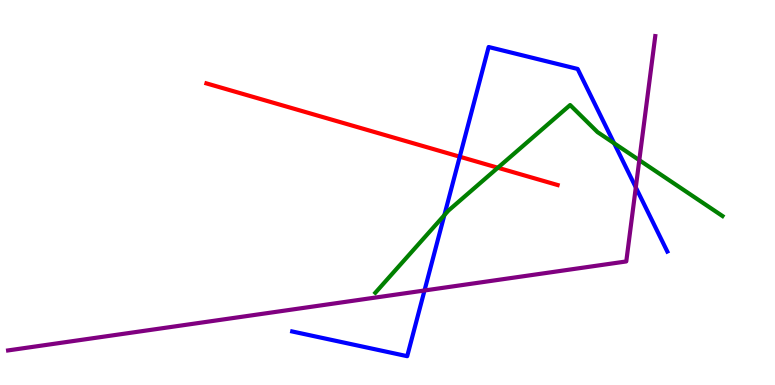[{'lines': ['blue', 'red'], 'intersections': [{'x': 5.93, 'y': 5.93}]}, {'lines': ['green', 'red'], 'intersections': [{'x': 6.42, 'y': 5.64}]}, {'lines': ['purple', 'red'], 'intersections': []}, {'lines': ['blue', 'green'], 'intersections': [{'x': 5.73, 'y': 4.41}, {'x': 7.92, 'y': 6.28}]}, {'lines': ['blue', 'purple'], 'intersections': [{'x': 5.48, 'y': 2.45}, {'x': 8.2, 'y': 5.13}]}, {'lines': ['green', 'purple'], 'intersections': [{'x': 8.25, 'y': 5.84}]}]